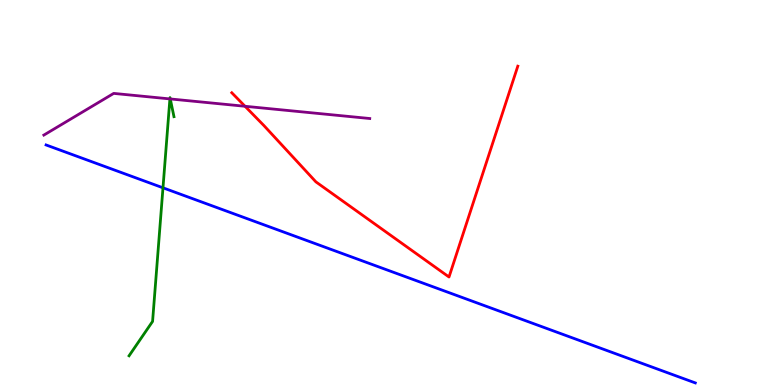[{'lines': ['blue', 'red'], 'intersections': []}, {'lines': ['green', 'red'], 'intersections': []}, {'lines': ['purple', 'red'], 'intersections': [{'x': 3.16, 'y': 7.24}]}, {'lines': ['blue', 'green'], 'intersections': [{'x': 2.1, 'y': 5.12}]}, {'lines': ['blue', 'purple'], 'intersections': []}, {'lines': ['green', 'purple'], 'intersections': [{'x': 2.19, 'y': 7.43}, {'x': 2.2, 'y': 7.43}]}]